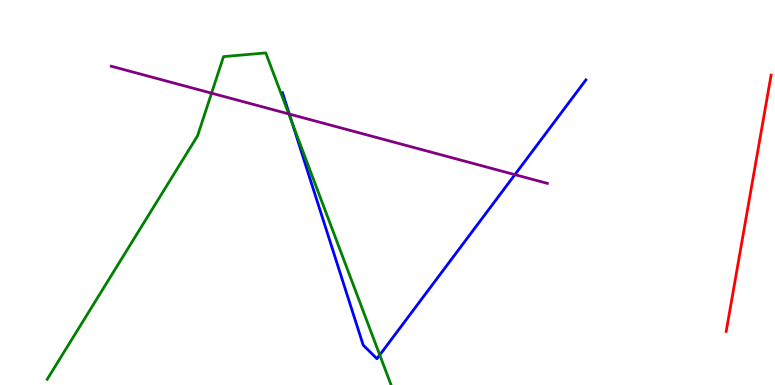[{'lines': ['blue', 'red'], 'intersections': []}, {'lines': ['green', 'red'], 'intersections': []}, {'lines': ['purple', 'red'], 'intersections': []}, {'lines': ['blue', 'green'], 'intersections': [{'x': 3.77, 'y': 6.81}, {'x': 4.9, 'y': 0.78}]}, {'lines': ['blue', 'purple'], 'intersections': [{'x': 3.73, 'y': 7.04}, {'x': 6.64, 'y': 5.46}]}, {'lines': ['green', 'purple'], 'intersections': [{'x': 2.73, 'y': 7.58}, {'x': 3.73, 'y': 7.04}]}]